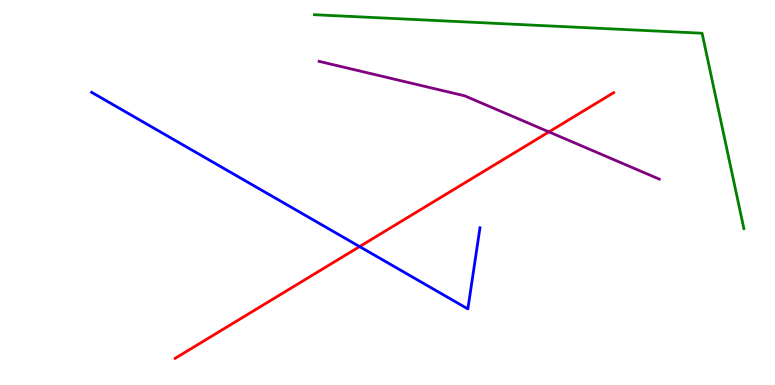[{'lines': ['blue', 'red'], 'intersections': [{'x': 4.64, 'y': 3.6}]}, {'lines': ['green', 'red'], 'intersections': []}, {'lines': ['purple', 'red'], 'intersections': [{'x': 7.08, 'y': 6.57}]}, {'lines': ['blue', 'green'], 'intersections': []}, {'lines': ['blue', 'purple'], 'intersections': []}, {'lines': ['green', 'purple'], 'intersections': []}]